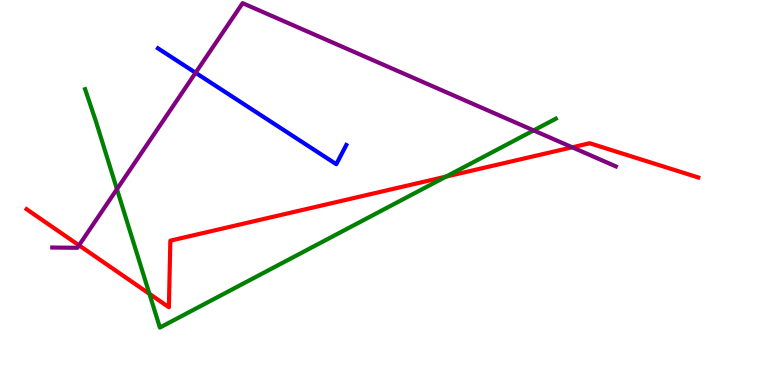[{'lines': ['blue', 'red'], 'intersections': []}, {'lines': ['green', 'red'], 'intersections': [{'x': 1.93, 'y': 2.37}, {'x': 5.76, 'y': 5.41}]}, {'lines': ['purple', 'red'], 'intersections': [{'x': 1.02, 'y': 3.63}, {'x': 7.38, 'y': 6.17}]}, {'lines': ['blue', 'green'], 'intersections': []}, {'lines': ['blue', 'purple'], 'intersections': [{'x': 2.52, 'y': 8.11}]}, {'lines': ['green', 'purple'], 'intersections': [{'x': 1.51, 'y': 5.09}, {'x': 6.89, 'y': 6.61}]}]